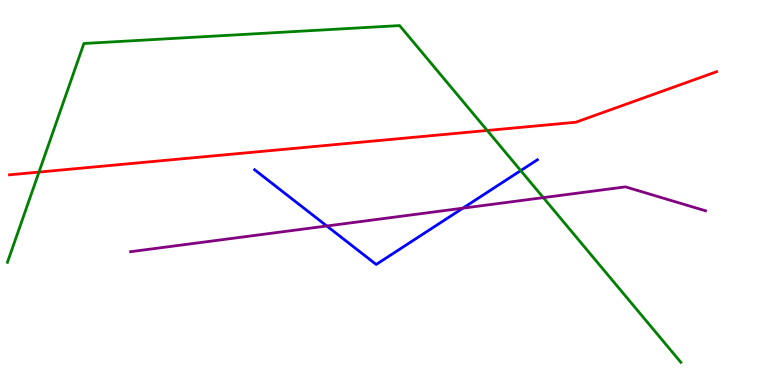[{'lines': ['blue', 'red'], 'intersections': []}, {'lines': ['green', 'red'], 'intersections': [{'x': 0.503, 'y': 5.53}, {'x': 6.29, 'y': 6.61}]}, {'lines': ['purple', 'red'], 'intersections': []}, {'lines': ['blue', 'green'], 'intersections': [{'x': 6.72, 'y': 5.57}]}, {'lines': ['blue', 'purple'], 'intersections': [{'x': 4.22, 'y': 4.13}, {'x': 5.97, 'y': 4.59}]}, {'lines': ['green', 'purple'], 'intersections': [{'x': 7.01, 'y': 4.87}]}]